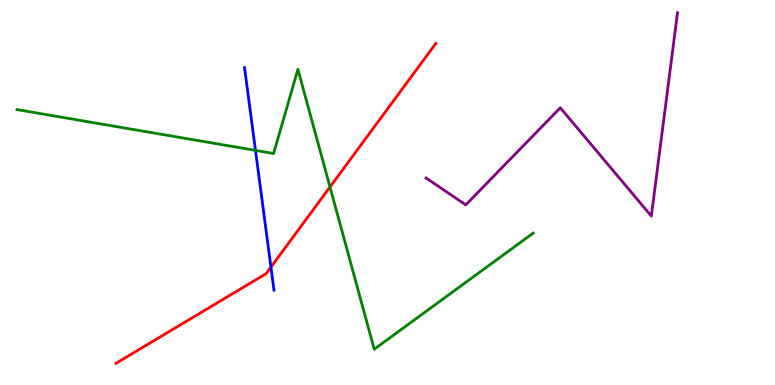[{'lines': ['blue', 'red'], 'intersections': [{'x': 3.5, 'y': 3.06}]}, {'lines': ['green', 'red'], 'intersections': [{'x': 4.26, 'y': 5.14}]}, {'lines': ['purple', 'red'], 'intersections': []}, {'lines': ['blue', 'green'], 'intersections': [{'x': 3.3, 'y': 6.09}]}, {'lines': ['blue', 'purple'], 'intersections': []}, {'lines': ['green', 'purple'], 'intersections': []}]